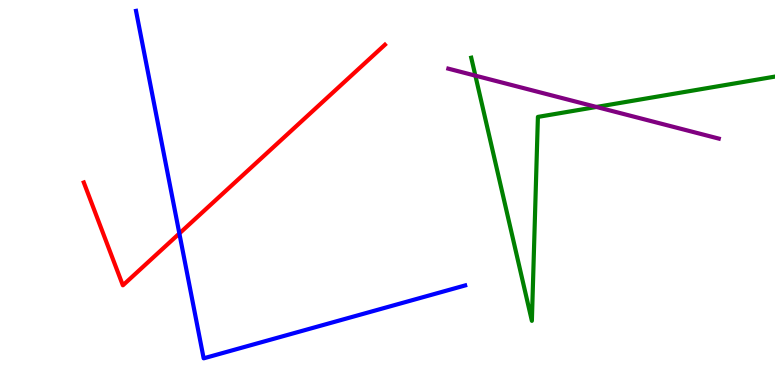[{'lines': ['blue', 'red'], 'intersections': [{'x': 2.31, 'y': 3.94}]}, {'lines': ['green', 'red'], 'intersections': []}, {'lines': ['purple', 'red'], 'intersections': []}, {'lines': ['blue', 'green'], 'intersections': []}, {'lines': ['blue', 'purple'], 'intersections': []}, {'lines': ['green', 'purple'], 'intersections': [{'x': 6.13, 'y': 8.03}, {'x': 7.7, 'y': 7.22}]}]